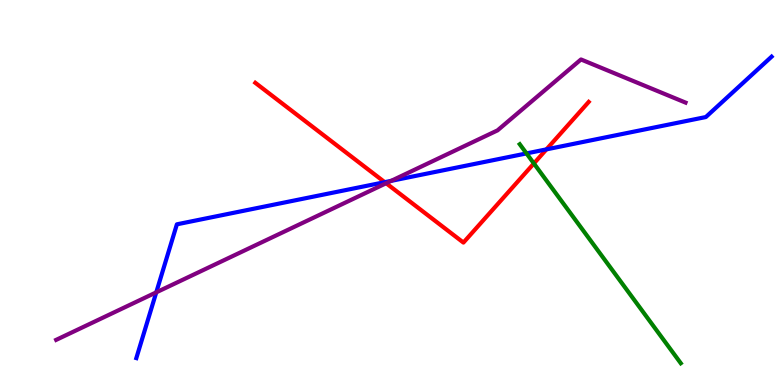[{'lines': ['blue', 'red'], 'intersections': [{'x': 4.96, 'y': 5.27}, {'x': 7.05, 'y': 6.12}]}, {'lines': ['green', 'red'], 'intersections': [{'x': 6.89, 'y': 5.75}]}, {'lines': ['purple', 'red'], 'intersections': [{'x': 4.98, 'y': 5.24}]}, {'lines': ['blue', 'green'], 'intersections': [{'x': 6.79, 'y': 6.02}]}, {'lines': ['blue', 'purple'], 'intersections': [{'x': 2.02, 'y': 2.41}, {'x': 5.05, 'y': 5.3}]}, {'lines': ['green', 'purple'], 'intersections': []}]